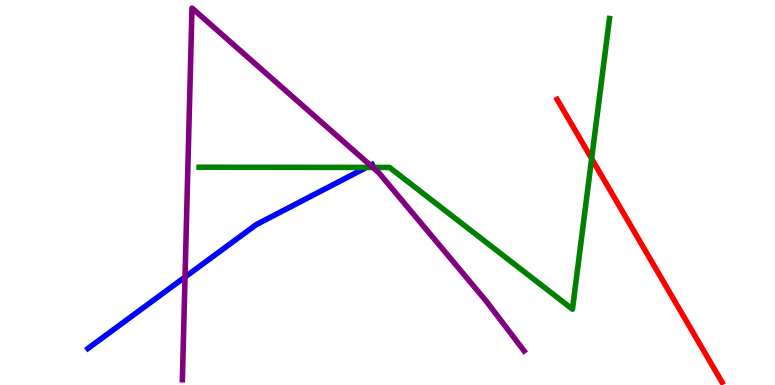[{'lines': ['blue', 'red'], 'intersections': []}, {'lines': ['green', 'red'], 'intersections': [{'x': 7.63, 'y': 5.88}]}, {'lines': ['purple', 'red'], 'intersections': []}, {'lines': ['blue', 'green'], 'intersections': [{'x': 4.73, 'y': 5.65}]}, {'lines': ['blue', 'purple'], 'intersections': [{'x': 2.39, 'y': 2.8}, {'x': 4.78, 'y': 5.7}]}, {'lines': ['green', 'purple'], 'intersections': [{'x': 4.81, 'y': 5.65}]}]